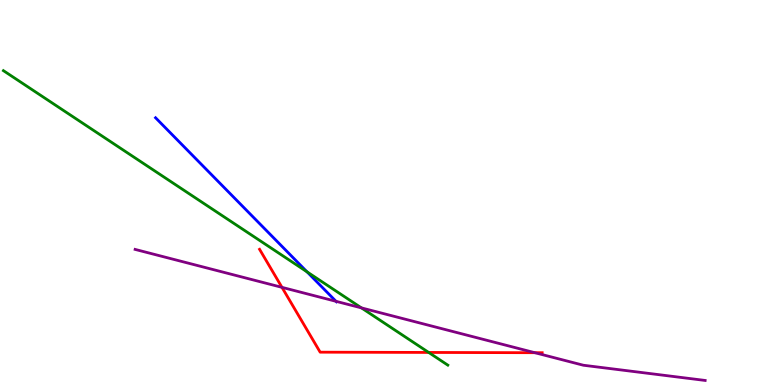[{'lines': ['blue', 'red'], 'intersections': []}, {'lines': ['green', 'red'], 'intersections': [{'x': 5.53, 'y': 0.846}]}, {'lines': ['purple', 'red'], 'intersections': [{'x': 3.64, 'y': 2.54}, {'x': 6.9, 'y': 0.839}]}, {'lines': ['blue', 'green'], 'intersections': [{'x': 3.96, 'y': 2.94}]}, {'lines': ['blue', 'purple'], 'intersections': [{'x': 4.34, 'y': 2.17}]}, {'lines': ['green', 'purple'], 'intersections': [{'x': 4.66, 'y': 2.0}]}]